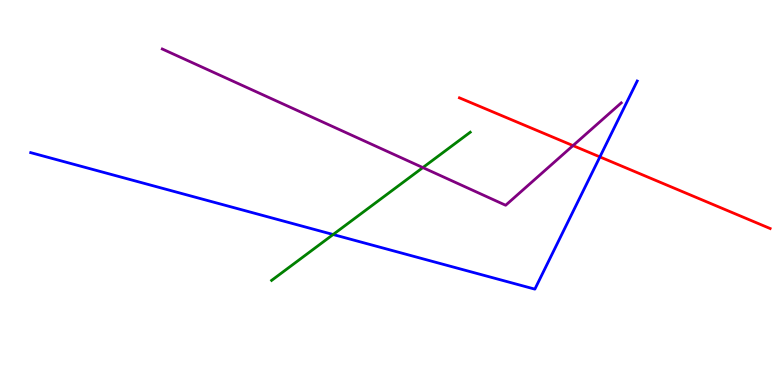[{'lines': ['blue', 'red'], 'intersections': [{'x': 7.74, 'y': 5.92}]}, {'lines': ['green', 'red'], 'intersections': []}, {'lines': ['purple', 'red'], 'intersections': [{'x': 7.39, 'y': 6.22}]}, {'lines': ['blue', 'green'], 'intersections': [{'x': 4.3, 'y': 3.91}]}, {'lines': ['blue', 'purple'], 'intersections': []}, {'lines': ['green', 'purple'], 'intersections': [{'x': 5.46, 'y': 5.65}]}]